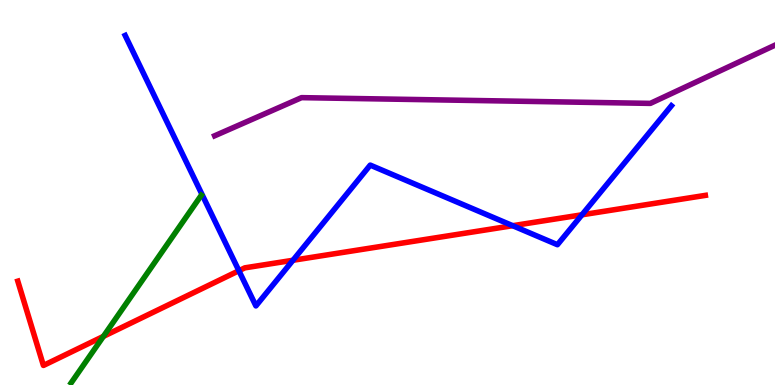[{'lines': ['blue', 'red'], 'intersections': [{'x': 3.08, 'y': 2.97}, {'x': 3.78, 'y': 3.24}, {'x': 6.62, 'y': 4.14}, {'x': 7.51, 'y': 4.42}]}, {'lines': ['green', 'red'], 'intersections': [{'x': 1.33, 'y': 1.26}]}, {'lines': ['purple', 'red'], 'intersections': []}, {'lines': ['blue', 'green'], 'intersections': []}, {'lines': ['blue', 'purple'], 'intersections': []}, {'lines': ['green', 'purple'], 'intersections': []}]